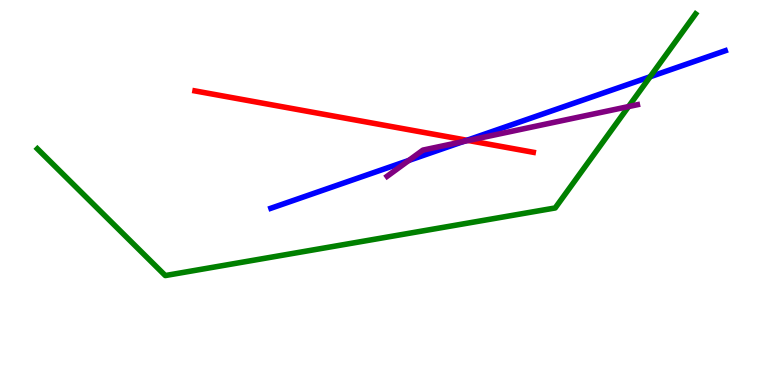[{'lines': ['blue', 'red'], 'intersections': [{'x': 6.03, 'y': 6.36}]}, {'lines': ['green', 'red'], 'intersections': []}, {'lines': ['purple', 'red'], 'intersections': [{'x': 6.04, 'y': 6.35}]}, {'lines': ['blue', 'green'], 'intersections': [{'x': 8.39, 'y': 8.01}]}, {'lines': ['blue', 'purple'], 'intersections': [{'x': 5.27, 'y': 5.83}, {'x': 5.98, 'y': 6.32}]}, {'lines': ['green', 'purple'], 'intersections': [{'x': 8.11, 'y': 7.23}]}]